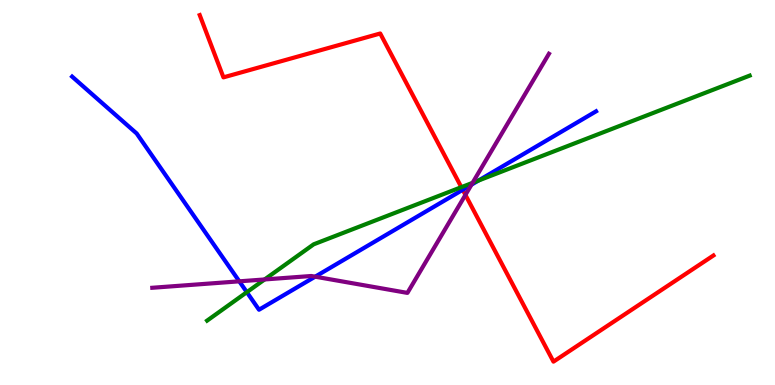[{'lines': ['blue', 'red'], 'intersections': [{'x': 5.97, 'y': 5.07}]}, {'lines': ['green', 'red'], 'intersections': [{'x': 5.95, 'y': 5.14}]}, {'lines': ['purple', 'red'], 'intersections': [{'x': 6.01, 'y': 4.94}]}, {'lines': ['blue', 'green'], 'intersections': [{'x': 3.18, 'y': 2.41}, {'x': 6.17, 'y': 5.31}]}, {'lines': ['blue', 'purple'], 'intersections': [{'x': 3.09, 'y': 2.69}, {'x': 4.07, 'y': 2.81}, {'x': 6.08, 'y': 5.2}]}, {'lines': ['green', 'purple'], 'intersections': [{'x': 3.41, 'y': 2.74}, {'x': 6.1, 'y': 5.25}]}]